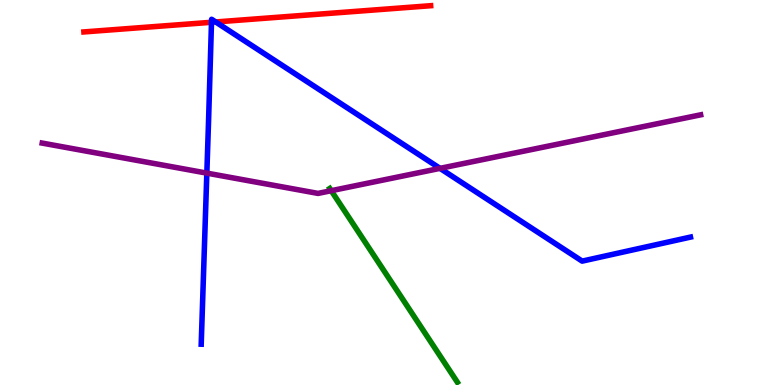[{'lines': ['blue', 'red'], 'intersections': [{'x': 2.73, 'y': 9.42}, {'x': 2.78, 'y': 9.43}]}, {'lines': ['green', 'red'], 'intersections': []}, {'lines': ['purple', 'red'], 'intersections': []}, {'lines': ['blue', 'green'], 'intersections': []}, {'lines': ['blue', 'purple'], 'intersections': [{'x': 2.67, 'y': 5.5}, {'x': 5.68, 'y': 5.63}]}, {'lines': ['green', 'purple'], 'intersections': [{'x': 4.27, 'y': 5.05}]}]